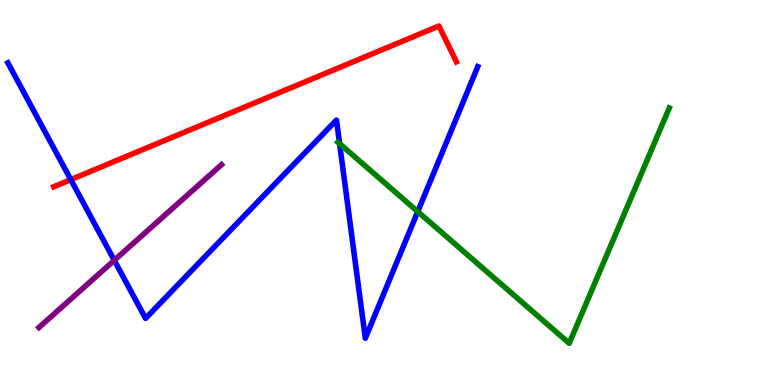[{'lines': ['blue', 'red'], 'intersections': [{'x': 0.913, 'y': 5.33}]}, {'lines': ['green', 'red'], 'intersections': []}, {'lines': ['purple', 'red'], 'intersections': []}, {'lines': ['blue', 'green'], 'intersections': [{'x': 4.38, 'y': 6.27}, {'x': 5.39, 'y': 4.5}]}, {'lines': ['blue', 'purple'], 'intersections': [{'x': 1.47, 'y': 3.24}]}, {'lines': ['green', 'purple'], 'intersections': []}]